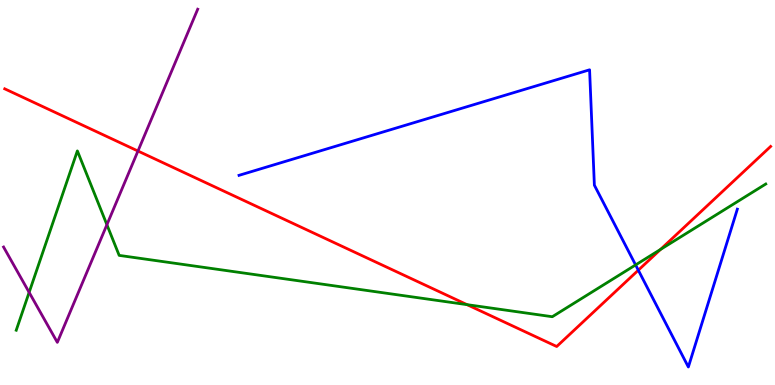[{'lines': ['blue', 'red'], 'intersections': [{'x': 8.24, 'y': 2.98}]}, {'lines': ['green', 'red'], 'intersections': [{'x': 6.03, 'y': 2.09}, {'x': 8.52, 'y': 3.52}]}, {'lines': ['purple', 'red'], 'intersections': [{'x': 1.78, 'y': 6.08}]}, {'lines': ['blue', 'green'], 'intersections': [{'x': 8.2, 'y': 3.12}]}, {'lines': ['blue', 'purple'], 'intersections': []}, {'lines': ['green', 'purple'], 'intersections': [{'x': 0.376, 'y': 2.41}, {'x': 1.38, 'y': 4.16}]}]